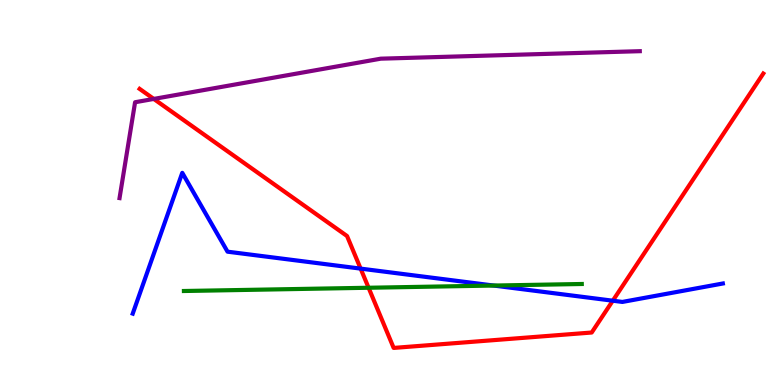[{'lines': ['blue', 'red'], 'intersections': [{'x': 4.65, 'y': 3.02}, {'x': 7.91, 'y': 2.19}]}, {'lines': ['green', 'red'], 'intersections': [{'x': 4.76, 'y': 2.53}]}, {'lines': ['purple', 'red'], 'intersections': [{'x': 1.98, 'y': 7.43}]}, {'lines': ['blue', 'green'], 'intersections': [{'x': 6.37, 'y': 2.58}]}, {'lines': ['blue', 'purple'], 'intersections': []}, {'lines': ['green', 'purple'], 'intersections': []}]